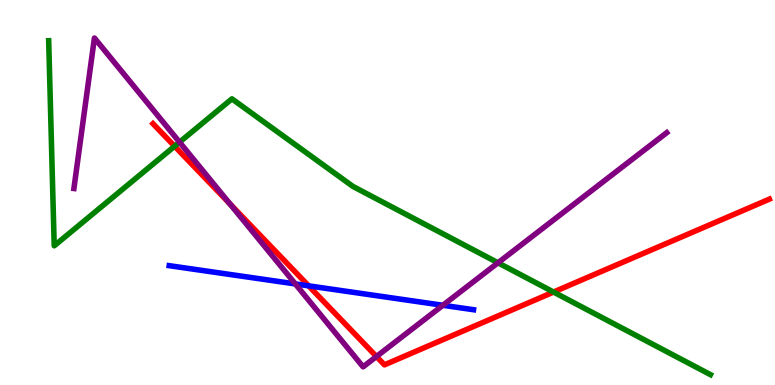[{'lines': ['blue', 'red'], 'intersections': [{'x': 3.98, 'y': 2.58}]}, {'lines': ['green', 'red'], 'intersections': [{'x': 2.25, 'y': 6.2}, {'x': 7.14, 'y': 2.41}]}, {'lines': ['purple', 'red'], 'intersections': [{'x': 2.97, 'y': 4.71}, {'x': 4.86, 'y': 0.74}]}, {'lines': ['blue', 'green'], 'intersections': []}, {'lines': ['blue', 'purple'], 'intersections': [{'x': 3.81, 'y': 2.63}, {'x': 5.71, 'y': 2.07}]}, {'lines': ['green', 'purple'], 'intersections': [{'x': 2.32, 'y': 6.31}, {'x': 6.43, 'y': 3.17}]}]